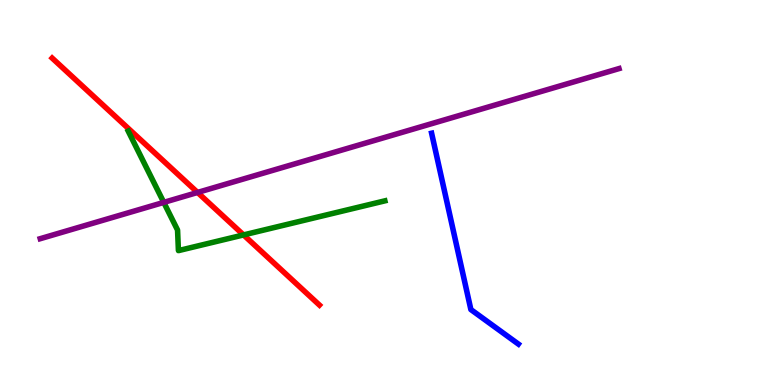[{'lines': ['blue', 'red'], 'intersections': []}, {'lines': ['green', 'red'], 'intersections': [{'x': 3.14, 'y': 3.9}]}, {'lines': ['purple', 'red'], 'intersections': [{'x': 2.55, 'y': 5.0}]}, {'lines': ['blue', 'green'], 'intersections': []}, {'lines': ['blue', 'purple'], 'intersections': []}, {'lines': ['green', 'purple'], 'intersections': [{'x': 2.11, 'y': 4.74}]}]